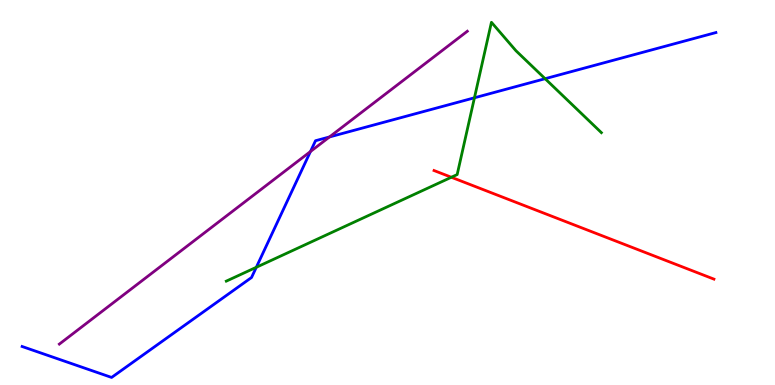[{'lines': ['blue', 'red'], 'intersections': []}, {'lines': ['green', 'red'], 'intersections': [{'x': 5.82, 'y': 5.4}]}, {'lines': ['purple', 'red'], 'intersections': []}, {'lines': ['blue', 'green'], 'intersections': [{'x': 3.31, 'y': 3.06}, {'x': 6.12, 'y': 7.46}, {'x': 7.03, 'y': 7.96}]}, {'lines': ['blue', 'purple'], 'intersections': [{'x': 4.01, 'y': 6.06}, {'x': 4.25, 'y': 6.44}]}, {'lines': ['green', 'purple'], 'intersections': []}]